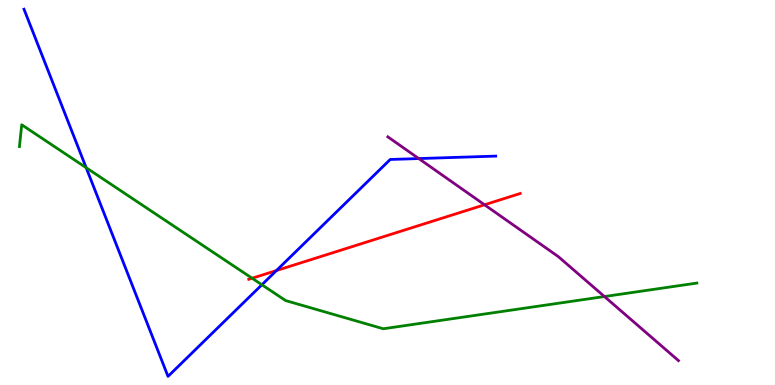[{'lines': ['blue', 'red'], 'intersections': [{'x': 3.57, 'y': 2.97}]}, {'lines': ['green', 'red'], 'intersections': [{'x': 3.25, 'y': 2.77}]}, {'lines': ['purple', 'red'], 'intersections': [{'x': 6.25, 'y': 4.68}]}, {'lines': ['blue', 'green'], 'intersections': [{'x': 1.11, 'y': 5.64}, {'x': 3.38, 'y': 2.6}]}, {'lines': ['blue', 'purple'], 'intersections': [{'x': 5.4, 'y': 5.88}]}, {'lines': ['green', 'purple'], 'intersections': [{'x': 7.8, 'y': 2.3}]}]